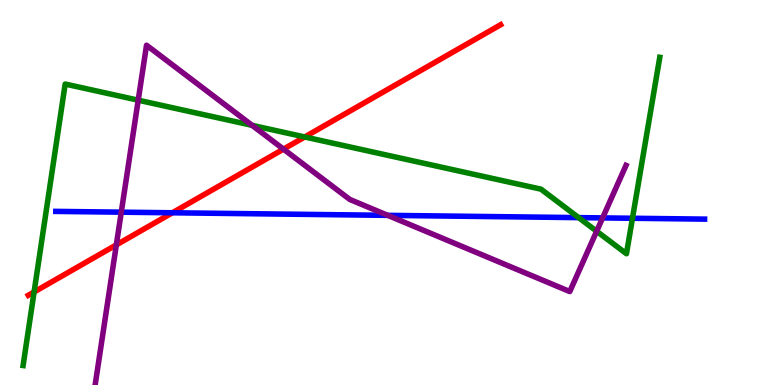[{'lines': ['blue', 'red'], 'intersections': [{'x': 2.22, 'y': 4.47}]}, {'lines': ['green', 'red'], 'intersections': [{'x': 0.44, 'y': 2.42}, {'x': 3.93, 'y': 6.44}]}, {'lines': ['purple', 'red'], 'intersections': [{'x': 1.5, 'y': 3.64}, {'x': 3.66, 'y': 6.13}]}, {'lines': ['blue', 'green'], 'intersections': [{'x': 7.47, 'y': 4.35}, {'x': 8.16, 'y': 4.33}]}, {'lines': ['blue', 'purple'], 'intersections': [{'x': 1.56, 'y': 4.49}, {'x': 5.0, 'y': 4.41}, {'x': 7.78, 'y': 4.34}]}, {'lines': ['green', 'purple'], 'intersections': [{'x': 1.78, 'y': 7.4}, {'x': 3.25, 'y': 6.74}, {'x': 7.7, 'y': 3.99}]}]